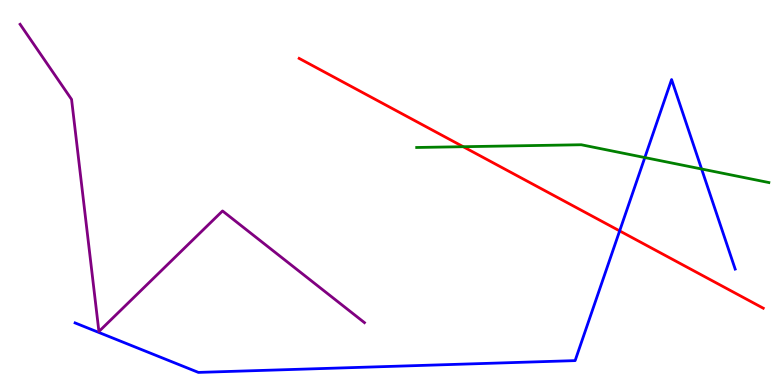[{'lines': ['blue', 'red'], 'intersections': [{'x': 8.0, 'y': 4.0}]}, {'lines': ['green', 'red'], 'intersections': [{'x': 5.98, 'y': 6.19}]}, {'lines': ['purple', 'red'], 'intersections': []}, {'lines': ['blue', 'green'], 'intersections': [{'x': 8.32, 'y': 5.91}, {'x': 9.05, 'y': 5.61}]}, {'lines': ['blue', 'purple'], 'intersections': []}, {'lines': ['green', 'purple'], 'intersections': []}]